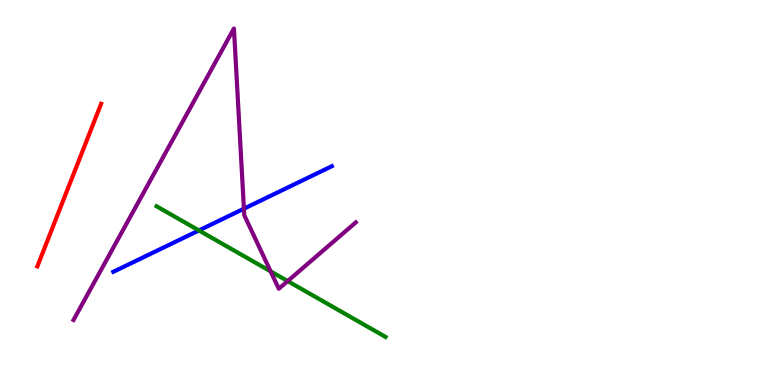[{'lines': ['blue', 'red'], 'intersections': []}, {'lines': ['green', 'red'], 'intersections': []}, {'lines': ['purple', 'red'], 'intersections': []}, {'lines': ['blue', 'green'], 'intersections': [{'x': 2.57, 'y': 4.01}]}, {'lines': ['blue', 'purple'], 'intersections': [{'x': 3.15, 'y': 4.58}]}, {'lines': ['green', 'purple'], 'intersections': [{'x': 3.49, 'y': 2.95}, {'x': 3.71, 'y': 2.7}]}]